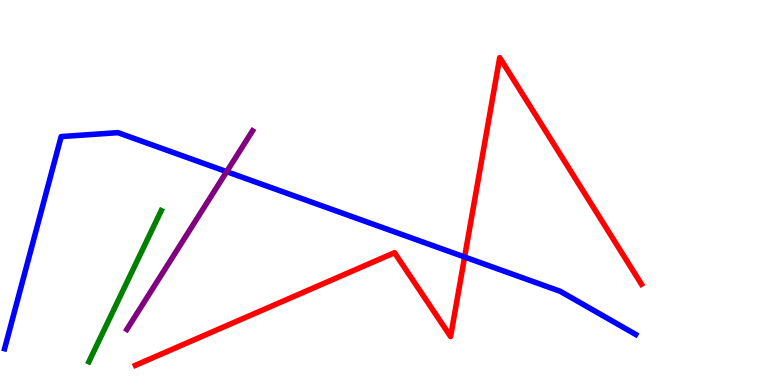[{'lines': ['blue', 'red'], 'intersections': [{'x': 6.0, 'y': 3.32}]}, {'lines': ['green', 'red'], 'intersections': []}, {'lines': ['purple', 'red'], 'intersections': []}, {'lines': ['blue', 'green'], 'intersections': []}, {'lines': ['blue', 'purple'], 'intersections': [{'x': 2.92, 'y': 5.54}]}, {'lines': ['green', 'purple'], 'intersections': []}]